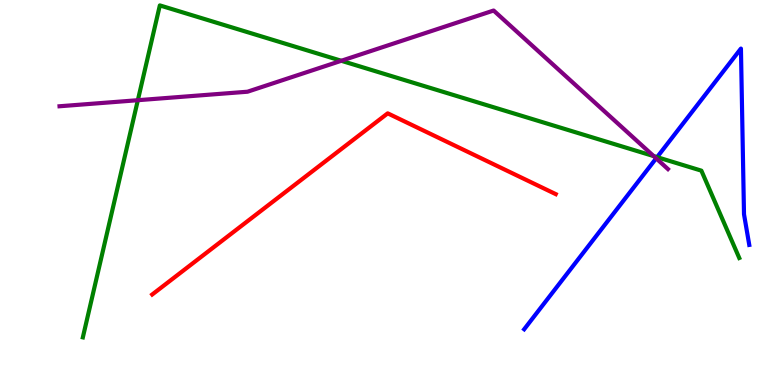[{'lines': ['blue', 'red'], 'intersections': []}, {'lines': ['green', 'red'], 'intersections': []}, {'lines': ['purple', 'red'], 'intersections': []}, {'lines': ['blue', 'green'], 'intersections': [{'x': 8.48, 'y': 5.92}]}, {'lines': ['blue', 'purple'], 'intersections': [{'x': 8.47, 'y': 5.89}]}, {'lines': ['green', 'purple'], 'intersections': [{'x': 1.78, 'y': 7.4}, {'x': 4.4, 'y': 8.42}, {'x': 8.43, 'y': 5.95}]}]